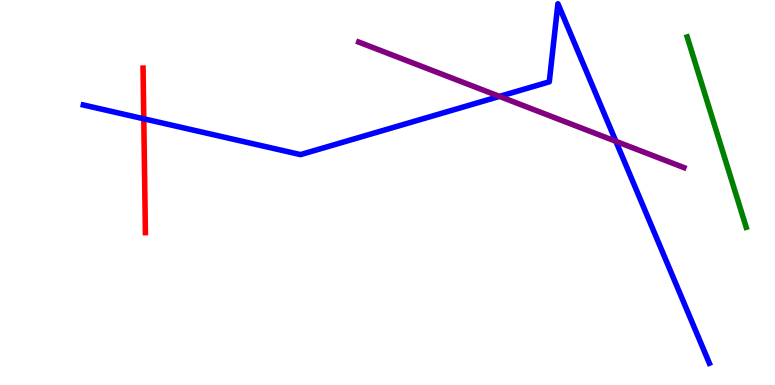[{'lines': ['blue', 'red'], 'intersections': [{'x': 1.86, 'y': 6.91}]}, {'lines': ['green', 'red'], 'intersections': []}, {'lines': ['purple', 'red'], 'intersections': []}, {'lines': ['blue', 'green'], 'intersections': []}, {'lines': ['blue', 'purple'], 'intersections': [{'x': 6.45, 'y': 7.5}, {'x': 7.95, 'y': 6.33}]}, {'lines': ['green', 'purple'], 'intersections': []}]